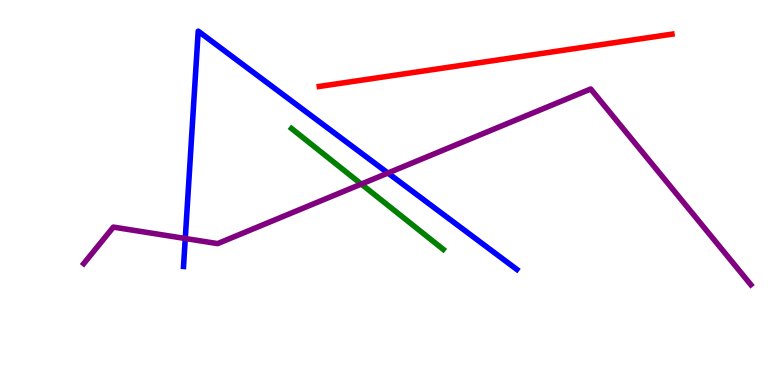[{'lines': ['blue', 'red'], 'intersections': []}, {'lines': ['green', 'red'], 'intersections': []}, {'lines': ['purple', 'red'], 'intersections': []}, {'lines': ['blue', 'green'], 'intersections': []}, {'lines': ['blue', 'purple'], 'intersections': [{'x': 2.39, 'y': 3.81}, {'x': 5.01, 'y': 5.51}]}, {'lines': ['green', 'purple'], 'intersections': [{'x': 4.66, 'y': 5.22}]}]